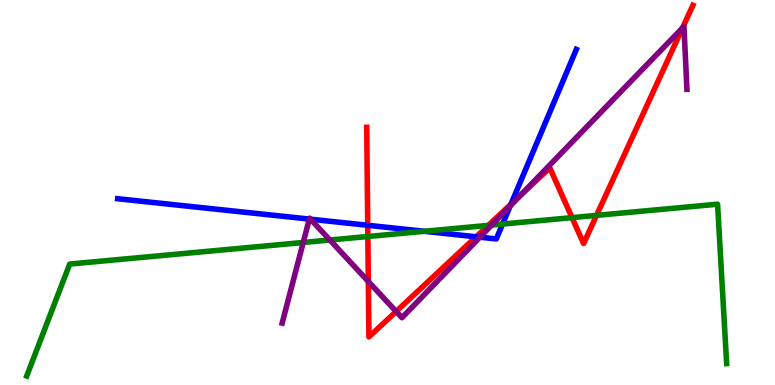[{'lines': ['blue', 'red'], 'intersections': [{'x': 4.74, 'y': 4.15}, {'x': 6.14, 'y': 3.85}, {'x': 6.59, 'y': 4.7}]}, {'lines': ['green', 'red'], 'intersections': [{'x': 4.75, 'y': 3.86}, {'x': 6.3, 'y': 4.15}, {'x': 7.38, 'y': 4.35}, {'x': 7.7, 'y': 4.41}]}, {'lines': ['purple', 'red'], 'intersections': [{'x': 4.75, 'y': 2.69}, {'x': 5.11, 'y': 1.91}, {'x': 6.71, 'y': 4.92}, {'x': 8.81, 'y': 9.27}]}, {'lines': ['blue', 'green'], 'intersections': [{'x': 5.48, 'y': 3.99}, {'x': 6.48, 'y': 4.18}]}, {'lines': ['blue', 'purple'], 'intersections': [{'x': 3.99, 'y': 4.31}, {'x': 4.01, 'y': 4.31}, {'x': 6.19, 'y': 3.84}, {'x': 6.58, 'y': 4.65}]}, {'lines': ['green', 'purple'], 'intersections': [{'x': 3.91, 'y': 3.7}, {'x': 4.26, 'y': 3.77}, {'x': 6.34, 'y': 4.15}]}]